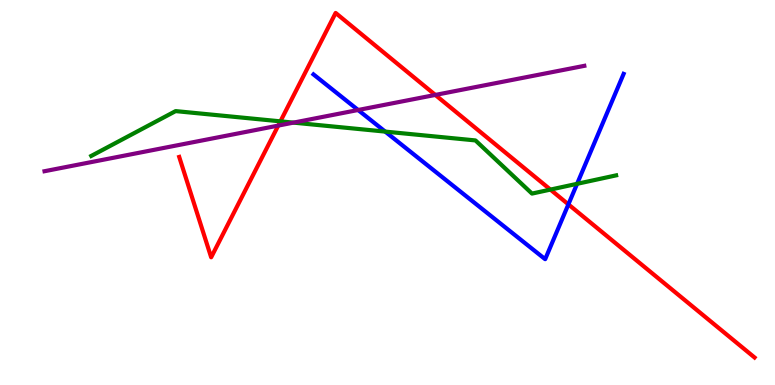[{'lines': ['blue', 'red'], 'intersections': [{'x': 7.33, 'y': 4.69}]}, {'lines': ['green', 'red'], 'intersections': [{'x': 3.62, 'y': 6.85}, {'x': 7.1, 'y': 5.08}]}, {'lines': ['purple', 'red'], 'intersections': [{'x': 3.59, 'y': 6.74}, {'x': 5.62, 'y': 7.53}]}, {'lines': ['blue', 'green'], 'intersections': [{'x': 4.97, 'y': 6.58}, {'x': 7.45, 'y': 5.23}]}, {'lines': ['blue', 'purple'], 'intersections': [{'x': 4.62, 'y': 7.14}]}, {'lines': ['green', 'purple'], 'intersections': [{'x': 3.79, 'y': 6.81}]}]